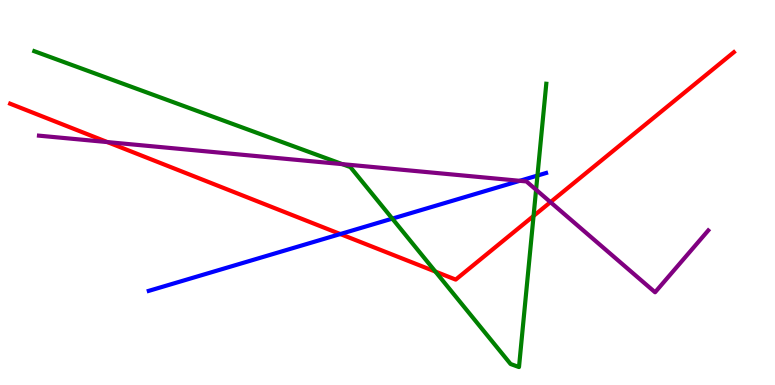[{'lines': ['blue', 'red'], 'intersections': [{'x': 4.39, 'y': 3.92}]}, {'lines': ['green', 'red'], 'intersections': [{'x': 5.62, 'y': 2.95}, {'x': 6.88, 'y': 4.39}]}, {'lines': ['purple', 'red'], 'intersections': [{'x': 1.39, 'y': 6.31}, {'x': 7.1, 'y': 4.75}]}, {'lines': ['blue', 'green'], 'intersections': [{'x': 5.06, 'y': 4.32}, {'x': 6.93, 'y': 5.44}]}, {'lines': ['blue', 'purple'], 'intersections': [{'x': 6.71, 'y': 5.3}]}, {'lines': ['green', 'purple'], 'intersections': [{'x': 4.42, 'y': 5.74}, {'x': 6.92, 'y': 5.07}]}]